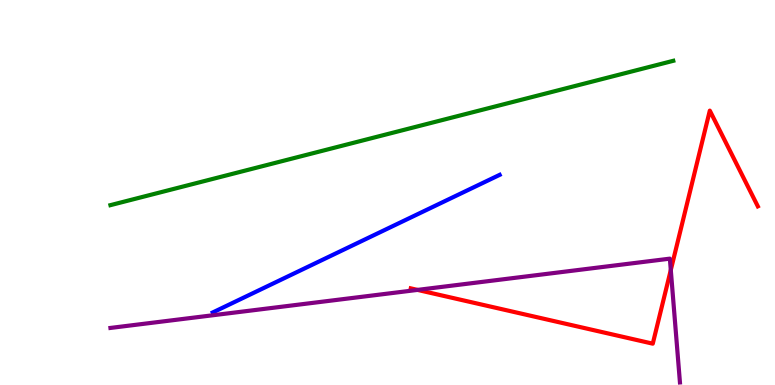[{'lines': ['blue', 'red'], 'intersections': []}, {'lines': ['green', 'red'], 'intersections': []}, {'lines': ['purple', 'red'], 'intersections': [{'x': 5.39, 'y': 2.47}, {'x': 8.66, 'y': 2.99}]}, {'lines': ['blue', 'green'], 'intersections': []}, {'lines': ['blue', 'purple'], 'intersections': []}, {'lines': ['green', 'purple'], 'intersections': []}]